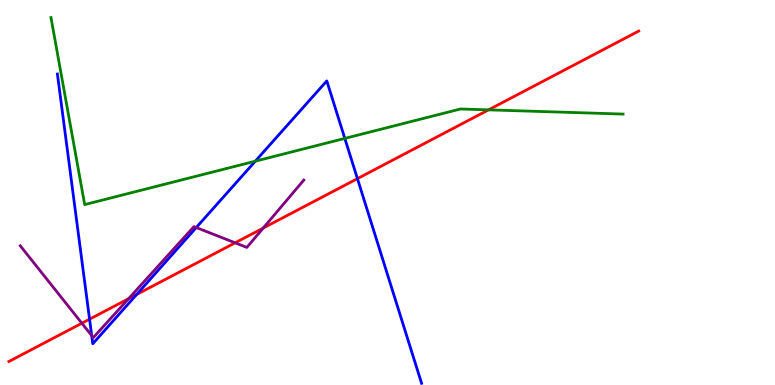[{'lines': ['blue', 'red'], 'intersections': [{'x': 1.16, 'y': 1.71}, {'x': 1.76, 'y': 2.35}, {'x': 4.61, 'y': 5.36}]}, {'lines': ['green', 'red'], 'intersections': [{'x': 6.3, 'y': 7.15}]}, {'lines': ['purple', 'red'], 'intersections': [{'x': 1.06, 'y': 1.6}, {'x': 1.66, 'y': 2.24}, {'x': 3.03, 'y': 3.69}, {'x': 3.4, 'y': 4.08}]}, {'lines': ['blue', 'green'], 'intersections': [{'x': 3.29, 'y': 5.81}, {'x': 4.45, 'y': 6.4}]}, {'lines': ['blue', 'purple'], 'intersections': [{'x': 1.18, 'y': 1.28}, {'x': 2.53, 'y': 4.09}]}, {'lines': ['green', 'purple'], 'intersections': []}]